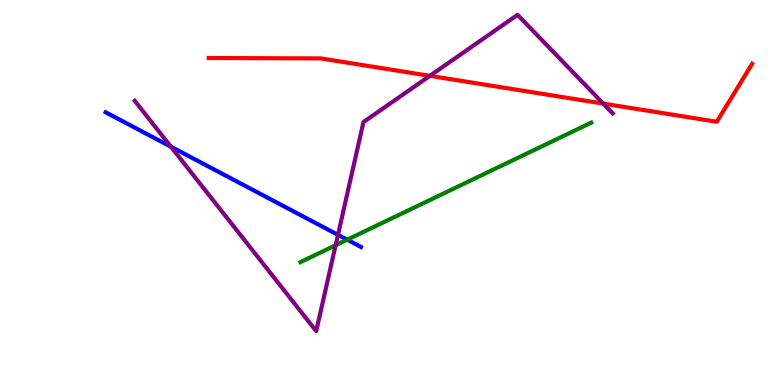[{'lines': ['blue', 'red'], 'intersections': []}, {'lines': ['green', 'red'], 'intersections': []}, {'lines': ['purple', 'red'], 'intersections': [{'x': 5.55, 'y': 8.03}, {'x': 7.78, 'y': 7.31}]}, {'lines': ['blue', 'green'], 'intersections': [{'x': 4.48, 'y': 3.77}]}, {'lines': ['blue', 'purple'], 'intersections': [{'x': 2.21, 'y': 6.19}, {'x': 4.36, 'y': 3.9}]}, {'lines': ['green', 'purple'], 'intersections': [{'x': 4.33, 'y': 3.63}]}]